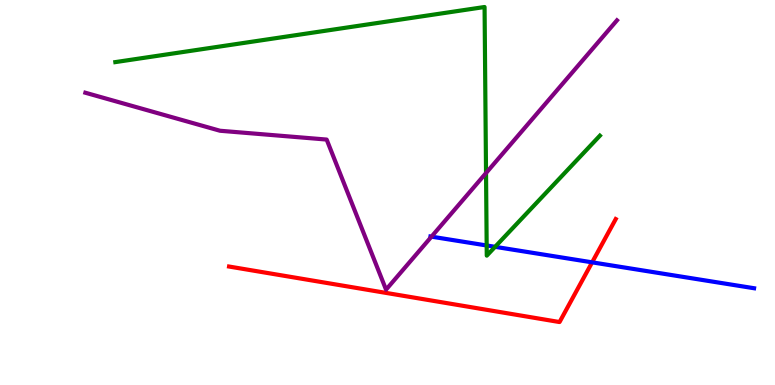[{'lines': ['blue', 'red'], 'intersections': [{'x': 7.64, 'y': 3.19}]}, {'lines': ['green', 'red'], 'intersections': []}, {'lines': ['purple', 'red'], 'intersections': []}, {'lines': ['blue', 'green'], 'intersections': [{'x': 6.28, 'y': 3.62}, {'x': 6.39, 'y': 3.59}]}, {'lines': ['blue', 'purple'], 'intersections': [{'x': 5.57, 'y': 3.85}]}, {'lines': ['green', 'purple'], 'intersections': [{'x': 6.27, 'y': 5.51}]}]